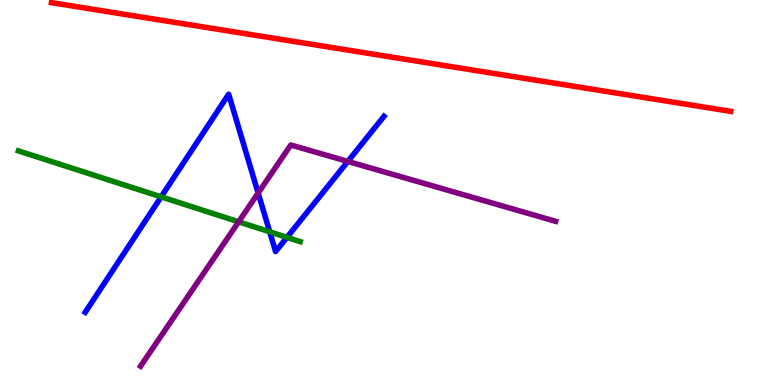[{'lines': ['blue', 'red'], 'intersections': []}, {'lines': ['green', 'red'], 'intersections': []}, {'lines': ['purple', 'red'], 'intersections': []}, {'lines': ['blue', 'green'], 'intersections': [{'x': 2.08, 'y': 4.89}, {'x': 3.48, 'y': 3.98}, {'x': 3.7, 'y': 3.83}]}, {'lines': ['blue', 'purple'], 'intersections': [{'x': 3.33, 'y': 4.99}, {'x': 4.49, 'y': 5.81}]}, {'lines': ['green', 'purple'], 'intersections': [{'x': 3.08, 'y': 4.24}]}]